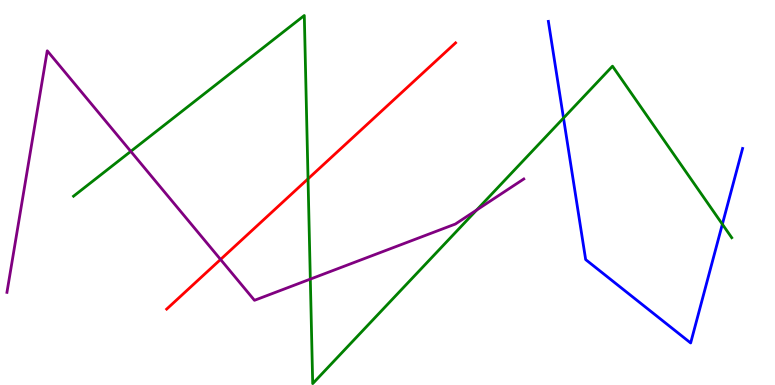[{'lines': ['blue', 'red'], 'intersections': []}, {'lines': ['green', 'red'], 'intersections': [{'x': 3.97, 'y': 5.35}]}, {'lines': ['purple', 'red'], 'intersections': [{'x': 2.85, 'y': 3.26}]}, {'lines': ['blue', 'green'], 'intersections': [{'x': 7.27, 'y': 6.93}, {'x': 9.32, 'y': 4.18}]}, {'lines': ['blue', 'purple'], 'intersections': []}, {'lines': ['green', 'purple'], 'intersections': [{'x': 1.69, 'y': 6.07}, {'x': 4.0, 'y': 2.75}, {'x': 6.15, 'y': 4.54}]}]